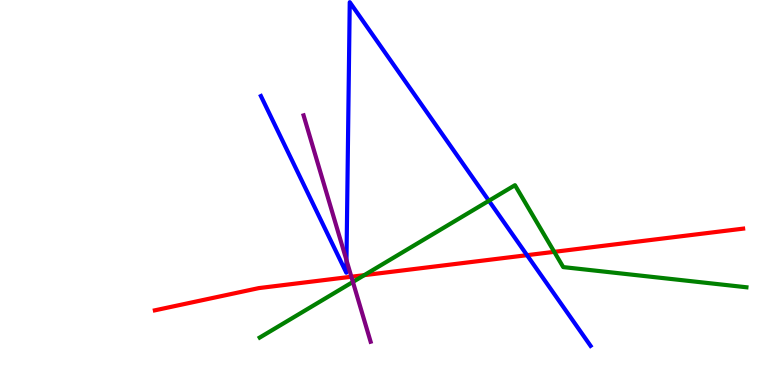[{'lines': ['blue', 'red'], 'intersections': [{'x': 6.8, 'y': 3.37}]}, {'lines': ['green', 'red'], 'intersections': [{'x': 4.7, 'y': 2.85}, {'x': 7.15, 'y': 3.46}]}, {'lines': ['purple', 'red'], 'intersections': [{'x': 4.53, 'y': 2.81}]}, {'lines': ['blue', 'green'], 'intersections': [{'x': 6.31, 'y': 4.79}]}, {'lines': ['blue', 'purple'], 'intersections': [{'x': 4.47, 'y': 3.24}]}, {'lines': ['green', 'purple'], 'intersections': [{'x': 4.55, 'y': 2.68}]}]